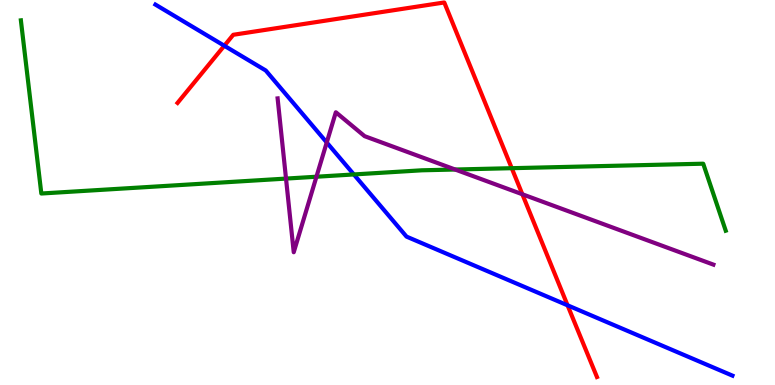[{'lines': ['blue', 'red'], 'intersections': [{'x': 2.89, 'y': 8.81}, {'x': 7.32, 'y': 2.07}]}, {'lines': ['green', 'red'], 'intersections': [{'x': 6.6, 'y': 5.63}]}, {'lines': ['purple', 'red'], 'intersections': [{'x': 6.74, 'y': 4.95}]}, {'lines': ['blue', 'green'], 'intersections': [{'x': 4.57, 'y': 5.47}]}, {'lines': ['blue', 'purple'], 'intersections': [{'x': 4.22, 'y': 6.3}]}, {'lines': ['green', 'purple'], 'intersections': [{'x': 3.69, 'y': 5.36}, {'x': 4.08, 'y': 5.41}, {'x': 5.87, 'y': 5.6}]}]